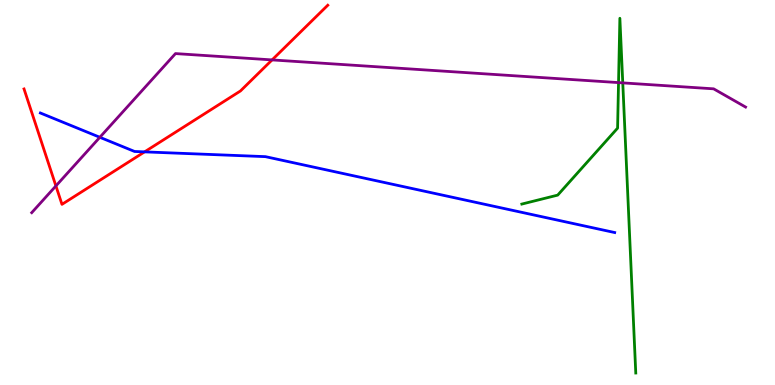[{'lines': ['blue', 'red'], 'intersections': [{'x': 1.87, 'y': 6.06}]}, {'lines': ['green', 'red'], 'intersections': []}, {'lines': ['purple', 'red'], 'intersections': [{'x': 0.721, 'y': 5.17}, {'x': 3.51, 'y': 8.44}]}, {'lines': ['blue', 'green'], 'intersections': []}, {'lines': ['blue', 'purple'], 'intersections': [{'x': 1.29, 'y': 6.43}]}, {'lines': ['green', 'purple'], 'intersections': [{'x': 7.98, 'y': 7.85}, {'x': 8.04, 'y': 7.85}]}]